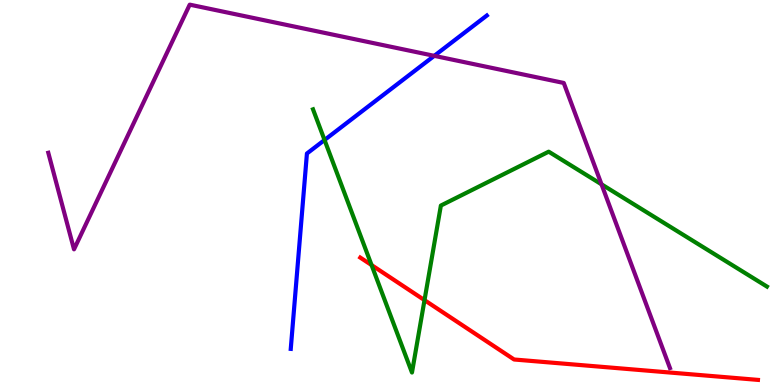[{'lines': ['blue', 'red'], 'intersections': []}, {'lines': ['green', 'red'], 'intersections': [{'x': 4.79, 'y': 3.12}, {'x': 5.48, 'y': 2.2}]}, {'lines': ['purple', 'red'], 'intersections': []}, {'lines': ['blue', 'green'], 'intersections': [{'x': 4.19, 'y': 6.36}]}, {'lines': ['blue', 'purple'], 'intersections': [{'x': 5.6, 'y': 8.55}]}, {'lines': ['green', 'purple'], 'intersections': [{'x': 7.76, 'y': 5.21}]}]